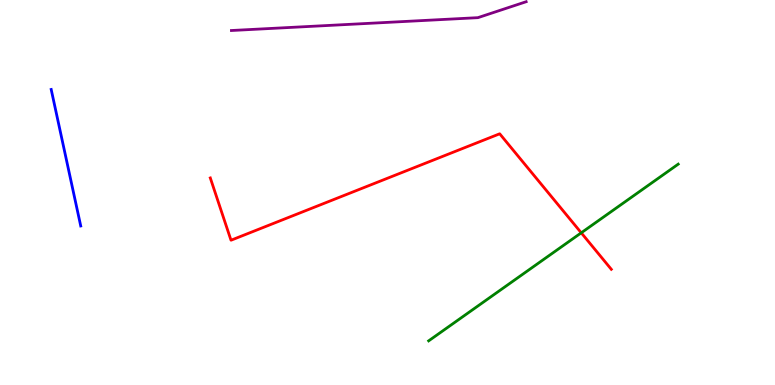[{'lines': ['blue', 'red'], 'intersections': []}, {'lines': ['green', 'red'], 'intersections': [{'x': 7.5, 'y': 3.95}]}, {'lines': ['purple', 'red'], 'intersections': []}, {'lines': ['blue', 'green'], 'intersections': []}, {'lines': ['blue', 'purple'], 'intersections': []}, {'lines': ['green', 'purple'], 'intersections': []}]